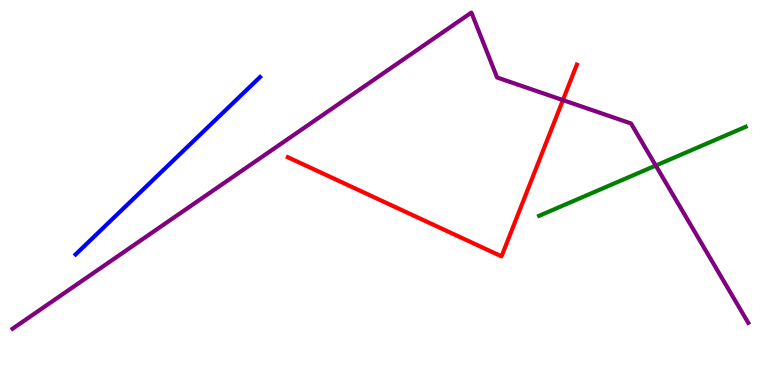[{'lines': ['blue', 'red'], 'intersections': []}, {'lines': ['green', 'red'], 'intersections': []}, {'lines': ['purple', 'red'], 'intersections': [{'x': 7.26, 'y': 7.4}]}, {'lines': ['blue', 'green'], 'intersections': []}, {'lines': ['blue', 'purple'], 'intersections': []}, {'lines': ['green', 'purple'], 'intersections': [{'x': 8.46, 'y': 5.7}]}]